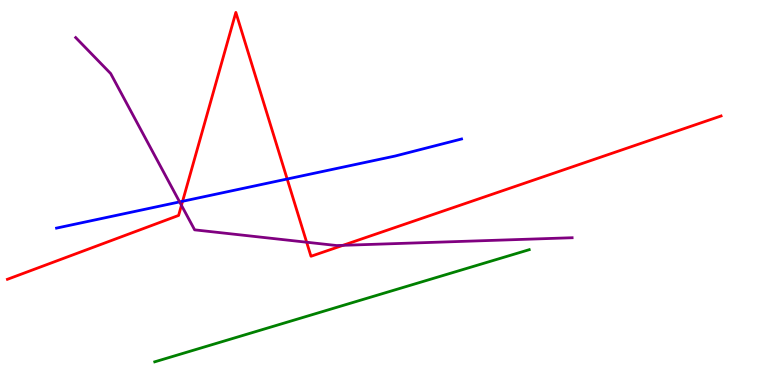[{'lines': ['blue', 'red'], 'intersections': [{'x': 2.36, 'y': 4.77}, {'x': 3.71, 'y': 5.35}]}, {'lines': ['green', 'red'], 'intersections': []}, {'lines': ['purple', 'red'], 'intersections': [{'x': 2.34, 'y': 4.67}, {'x': 3.96, 'y': 3.71}, {'x': 4.43, 'y': 3.63}]}, {'lines': ['blue', 'green'], 'intersections': []}, {'lines': ['blue', 'purple'], 'intersections': [{'x': 2.32, 'y': 4.76}]}, {'lines': ['green', 'purple'], 'intersections': []}]